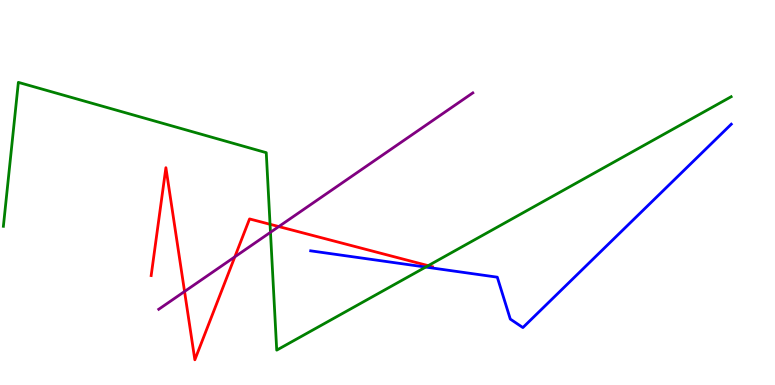[{'lines': ['blue', 'red'], 'intersections': []}, {'lines': ['green', 'red'], 'intersections': [{'x': 3.48, 'y': 4.17}, {'x': 5.53, 'y': 3.1}]}, {'lines': ['purple', 'red'], 'intersections': [{'x': 2.38, 'y': 2.43}, {'x': 3.03, 'y': 3.33}, {'x': 3.6, 'y': 4.12}]}, {'lines': ['blue', 'green'], 'intersections': [{'x': 5.49, 'y': 3.06}]}, {'lines': ['blue', 'purple'], 'intersections': []}, {'lines': ['green', 'purple'], 'intersections': [{'x': 3.49, 'y': 3.97}]}]